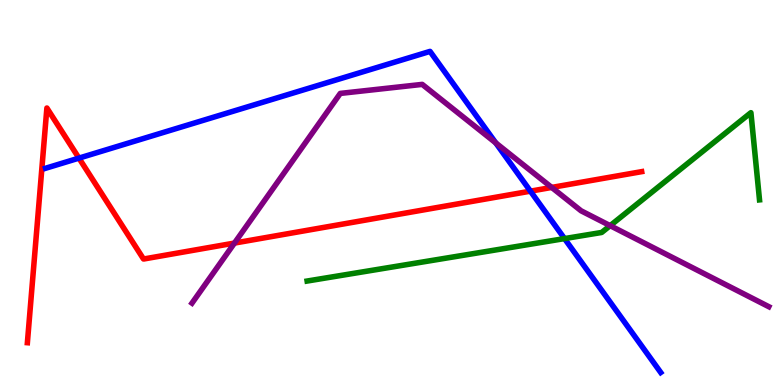[{'lines': ['blue', 'red'], 'intersections': [{'x': 1.02, 'y': 5.89}, {'x': 6.84, 'y': 5.03}]}, {'lines': ['green', 'red'], 'intersections': []}, {'lines': ['purple', 'red'], 'intersections': [{'x': 3.03, 'y': 3.69}, {'x': 7.12, 'y': 5.13}]}, {'lines': ['blue', 'green'], 'intersections': [{'x': 7.28, 'y': 3.8}]}, {'lines': ['blue', 'purple'], 'intersections': [{'x': 6.4, 'y': 6.29}]}, {'lines': ['green', 'purple'], 'intersections': [{'x': 7.87, 'y': 4.14}]}]